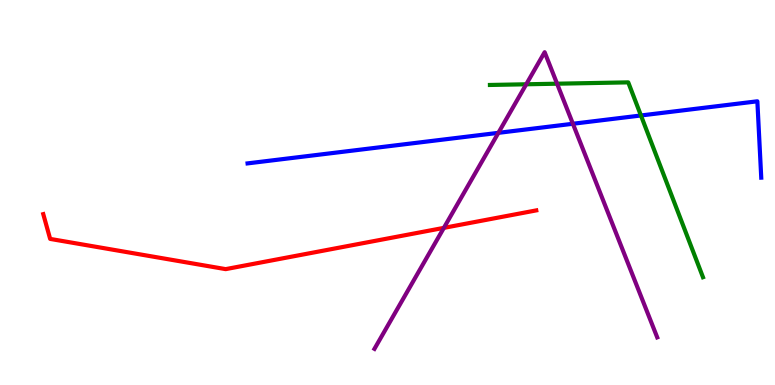[{'lines': ['blue', 'red'], 'intersections': []}, {'lines': ['green', 'red'], 'intersections': []}, {'lines': ['purple', 'red'], 'intersections': [{'x': 5.73, 'y': 4.08}]}, {'lines': ['blue', 'green'], 'intersections': [{'x': 8.27, 'y': 7.0}]}, {'lines': ['blue', 'purple'], 'intersections': [{'x': 6.43, 'y': 6.55}, {'x': 7.39, 'y': 6.79}]}, {'lines': ['green', 'purple'], 'intersections': [{'x': 6.79, 'y': 7.81}, {'x': 7.19, 'y': 7.83}]}]